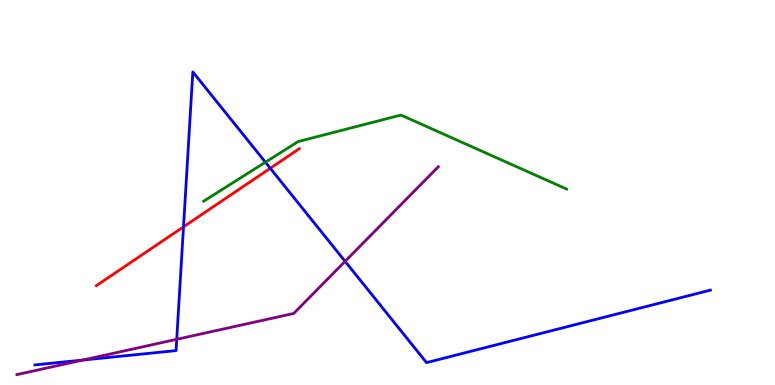[{'lines': ['blue', 'red'], 'intersections': [{'x': 2.37, 'y': 4.11}, {'x': 3.49, 'y': 5.63}]}, {'lines': ['green', 'red'], 'intersections': []}, {'lines': ['purple', 'red'], 'intersections': []}, {'lines': ['blue', 'green'], 'intersections': [{'x': 3.42, 'y': 5.79}]}, {'lines': ['blue', 'purple'], 'intersections': [{'x': 1.07, 'y': 0.648}, {'x': 2.28, 'y': 1.19}, {'x': 4.45, 'y': 3.21}]}, {'lines': ['green', 'purple'], 'intersections': []}]